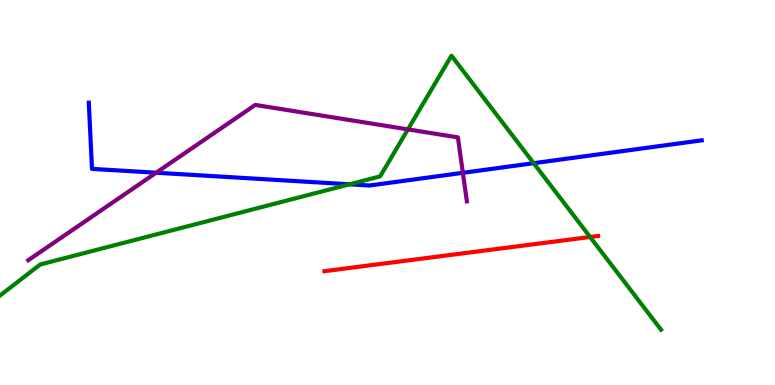[{'lines': ['blue', 'red'], 'intersections': []}, {'lines': ['green', 'red'], 'intersections': [{'x': 7.61, 'y': 3.84}]}, {'lines': ['purple', 'red'], 'intersections': []}, {'lines': ['blue', 'green'], 'intersections': [{'x': 4.51, 'y': 5.21}, {'x': 6.89, 'y': 5.76}]}, {'lines': ['blue', 'purple'], 'intersections': [{'x': 2.01, 'y': 5.51}, {'x': 5.97, 'y': 5.51}]}, {'lines': ['green', 'purple'], 'intersections': [{'x': 5.26, 'y': 6.64}]}]